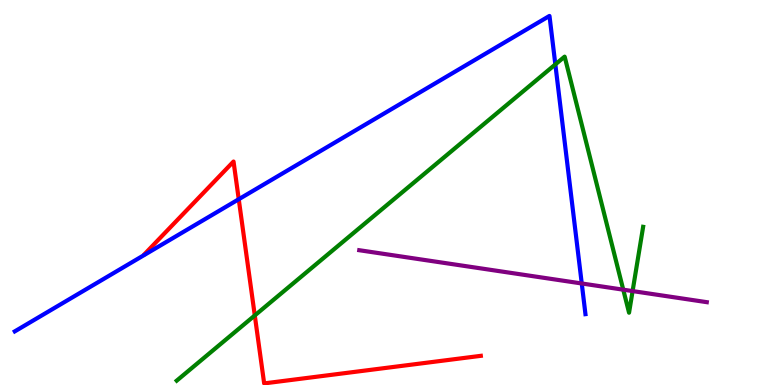[{'lines': ['blue', 'red'], 'intersections': [{'x': 3.08, 'y': 4.82}]}, {'lines': ['green', 'red'], 'intersections': [{'x': 3.29, 'y': 1.81}]}, {'lines': ['purple', 'red'], 'intersections': []}, {'lines': ['blue', 'green'], 'intersections': [{'x': 7.17, 'y': 8.33}]}, {'lines': ['blue', 'purple'], 'intersections': [{'x': 7.51, 'y': 2.64}]}, {'lines': ['green', 'purple'], 'intersections': [{'x': 8.04, 'y': 2.48}, {'x': 8.16, 'y': 2.44}]}]